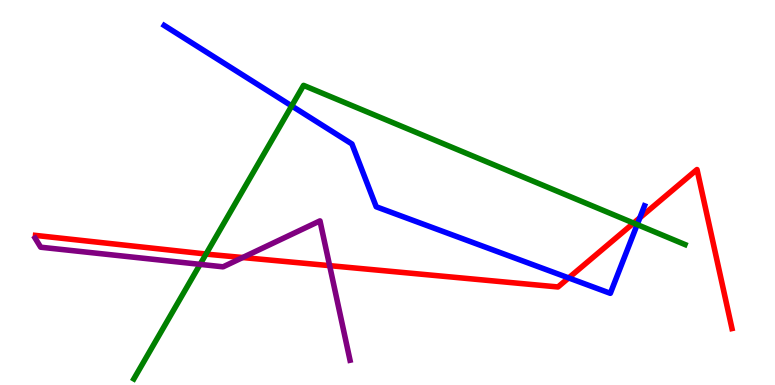[{'lines': ['blue', 'red'], 'intersections': [{'x': 7.34, 'y': 2.78}, {'x': 8.26, 'y': 4.34}]}, {'lines': ['green', 'red'], 'intersections': [{'x': 2.66, 'y': 3.4}, {'x': 8.18, 'y': 4.21}]}, {'lines': ['purple', 'red'], 'intersections': [{'x': 3.13, 'y': 3.31}, {'x': 4.25, 'y': 3.1}]}, {'lines': ['blue', 'green'], 'intersections': [{'x': 3.76, 'y': 7.25}, {'x': 8.22, 'y': 4.17}]}, {'lines': ['blue', 'purple'], 'intersections': []}, {'lines': ['green', 'purple'], 'intersections': [{'x': 2.58, 'y': 3.13}]}]